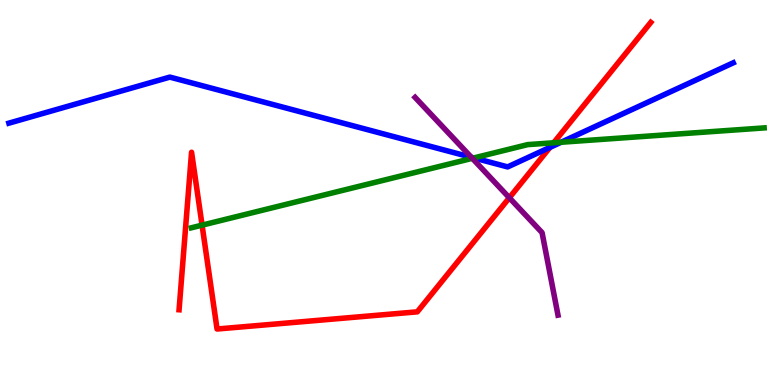[{'lines': ['blue', 'red'], 'intersections': [{'x': 7.1, 'y': 6.17}]}, {'lines': ['green', 'red'], 'intersections': [{'x': 2.61, 'y': 4.15}, {'x': 7.14, 'y': 6.29}]}, {'lines': ['purple', 'red'], 'intersections': [{'x': 6.57, 'y': 4.86}]}, {'lines': ['blue', 'green'], 'intersections': [{'x': 6.11, 'y': 5.9}, {'x': 7.24, 'y': 6.31}]}, {'lines': ['blue', 'purple'], 'intersections': [{'x': 6.08, 'y': 5.92}]}, {'lines': ['green', 'purple'], 'intersections': [{'x': 6.09, 'y': 5.89}]}]